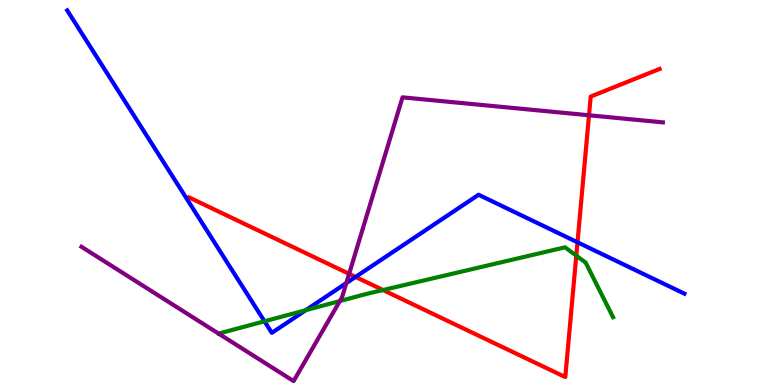[{'lines': ['blue', 'red'], 'intersections': [{'x': 4.59, 'y': 2.81}, {'x': 7.45, 'y': 3.71}]}, {'lines': ['green', 'red'], 'intersections': [{'x': 4.94, 'y': 2.47}, {'x': 7.44, 'y': 3.36}]}, {'lines': ['purple', 'red'], 'intersections': [{'x': 4.5, 'y': 2.89}, {'x': 7.6, 'y': 7.01}]}, {'lines': ['blue', 'green'], 'intersections': [{'x': 3.41, 'y': 1.66}, {'x': 3.95, 'y': 1.94}]}, {'lines': ['blue', 'purple'], 'intersections': [{'x': 4.47, 'y': 2.65}]}, {'lines': ['green', 'purple'], 'intersections': [{'x': 4.38, 'y': 2.18}]}]